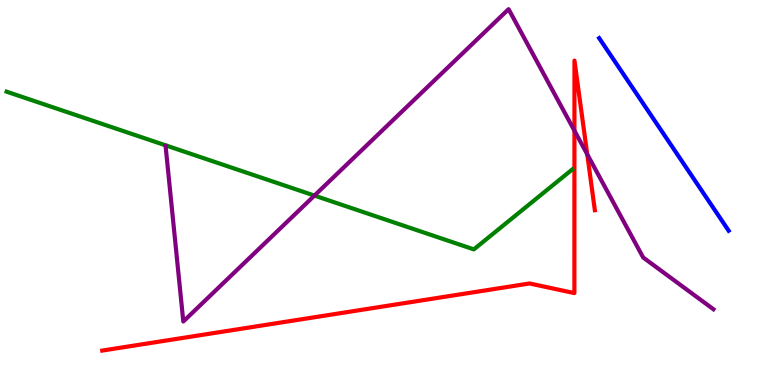[{'lines': ['blue', 'red'], 'intersections': []}, {'lines': ['green', 'red'], 'intersections': []}, {'lines': ['purple', 'red'], 'intersections': [{'x': 7.41, 'y': 6.61}, {'x': 7.58, 'y': 5.99}]}, {'lines': ['blue', 'green'], 'intersections': []}, {'lines': ['blue', 'purple'], 'intersections': []}, {'lines': ['green', 'purple'], 'intersections': [{'x': 4.06, 'y': 4.92}]}]